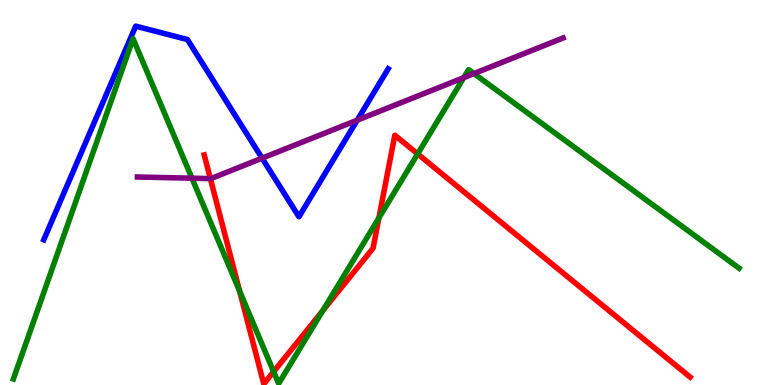[{'lines': ['blue', 'red'], 'intersections': []}, {'lines': ['green', 'red'], 'intersections': [{'x': 3.09, 'y': 2.44}, {'x': 3.53, 'y': 0.346}, {'x': 4.17, 'y': 1.93}, {'x': 4.89, 'y': 4.34}, {'x': 5.39, 'y': 6.0}]}, {'lines': ['purple', 'red'], 'intersections': [{'x': 2.71, 'y': 5.36}]}, {'lines': ['blue', 'green'], 'intersections': []}, {'lines': ['blue', 'purple'], 'intersections': [{'x': 3.38, 'y': 5.89}, {'x': 4.61, 'y': 6.88}]}, {'lines': ['green', 'purple'], 'intersections': [{'x': 2.48, 'y': 5.37}, {'x': 5.98, 'y': 7.98}, {'x': 6.12, 'y': 8.09}]}]